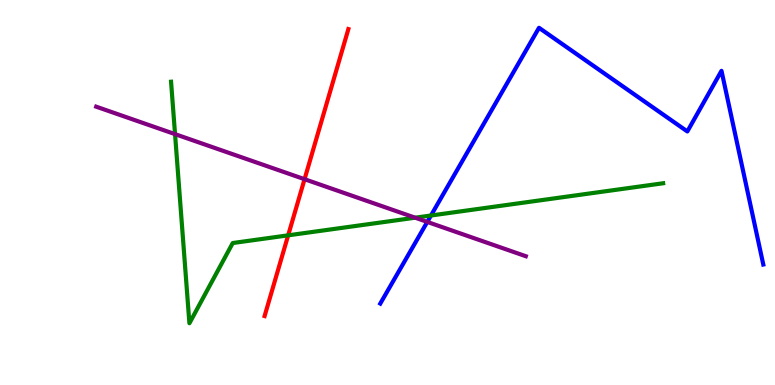[{'lines': ['blue', 'red'], 'intersections': []}, {'lines': ['green', 'red'], 'intersections': [{'x': 3.72, 'y': 3.89}]}, {'lines': ['purple', 'red'], 'intersections': [{'x': 3.93, 'y': 5.35}]}, {'lines': ['blue', 'green'], 'intersections': [{'x': 5.56, 'y': 4.4}]}, {'lines': ['blue', 'purple'], 'intersections': [{'x': 5.51, 'y': 4.24}]}, {'lines': ['green', 'purple'], 'intersections': [{'x': 2.26, 'y': 6.52}, {'x': 5.36, 'y': 4.35}]}]